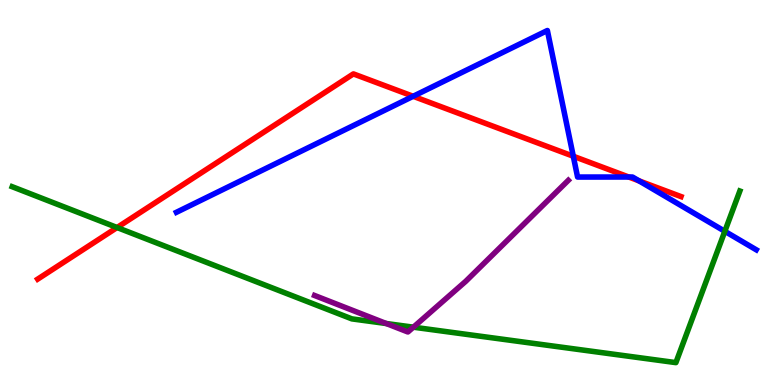[{'lines': ['blue', 'red'], 'intersections': [{'x': 5.33, 'y': 7.5}, {'x': 7.4, 'y': 5.94}, {'x': 8.11, 'y': 5.4}, {'x': 8.25, 'y': 5.3}]}, {'lines': ['green', 'red'], 'intersections': [{'x': 1.51, 'y': 4.09}]}, {'lines': ['purple', 'red'], 'intersections': []}, {'lines': ['blue', 'green'], 'intersections': [{'x': 9.35, 'y': 3.99}]}, {'lines': ['blue', 'purple'], 'intersections': []}, {'lines': ['green', 'purple'], 'intersections': [{'x': 4.98, 'y': 1.6}, {'x': 5.33, 'y': 1.5}]}]